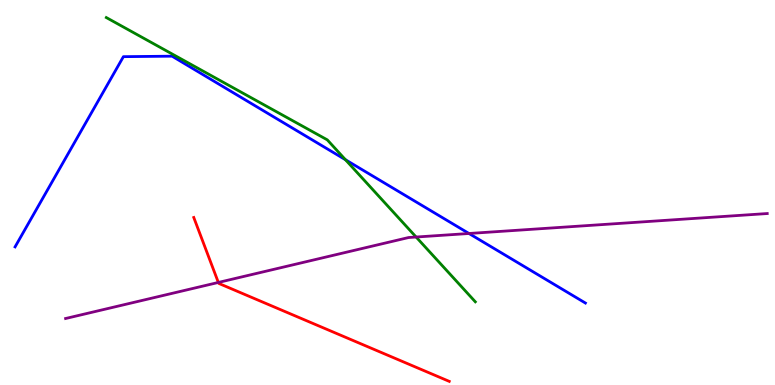[{'lines': ['blue', 'red'], 'intersections': []}, {'lines': ['green', 'red'], 'intersections': []}, {'lines': ['purple', 'red'], 'intersections': [{'x': 2.82, 'y': 2.66}]}, {'lines': ['blue', 'green'], 'intersections': [{'x': 4.46, 'y': 5.85}]}, {'lines': ['blue', 'purple'], 'intersections': [{'x': 6.05, 'y': 3.94}]}, {'lines': ['green', 'purple'], 'intersections': [{'x': 5.37, 'y': 3.84}]}]